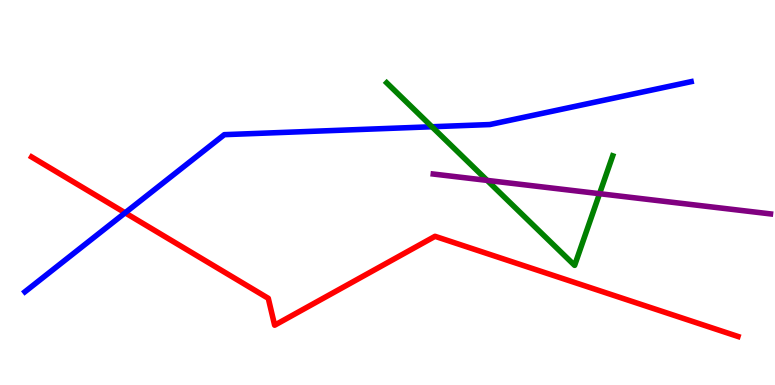[{'lines': ['blue', 'red'], 'intersections': [{'x': 1.61, 'y': 4.47}]}, {'lines': ['green', 'red'], 'intersections': []}, {'lines': ['purple', 'red'], 'intersections': []}, {'lines': ['blue', 'green'], 'intersections': [{'x': 5.57, 'y': 6.71}]}, {'lines': ['blue', 'purple'], 'intersections': []}, {'lines': ['green', 'purple'], 'intersections': [{'x': 6.29, 'y': 5.31}, {'x': 7.74, 'y': 4.97}]}]